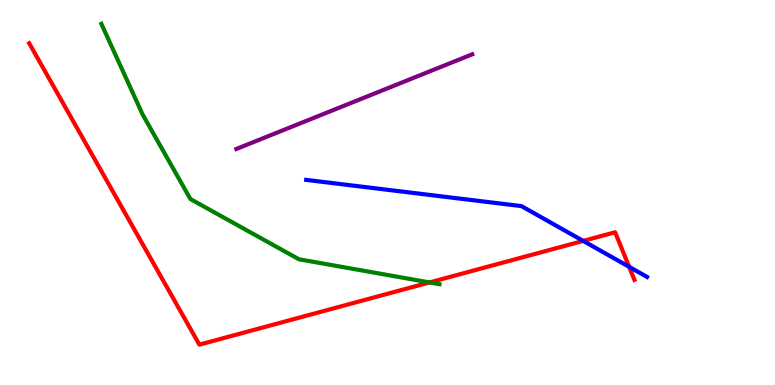[{'lines': ['blue', 'red'], 'intersections': [{'x': 7.52, 'y': 3.74}, {'x': 8.12, 'y': 3.07}]}, {'lines': ['green', 'red'], 'intersections': [{'x': 5.54, 'y': 2.66}]}, {'lines': ['purple', 'red'], 'intersections': []}, {'lines': ['blue', 'green'], 'intersections': []}, {'lines': ['blue', 'purple'], 'intersections': []}, {'lines': ['green', 'purple'], 'intersections': []}]